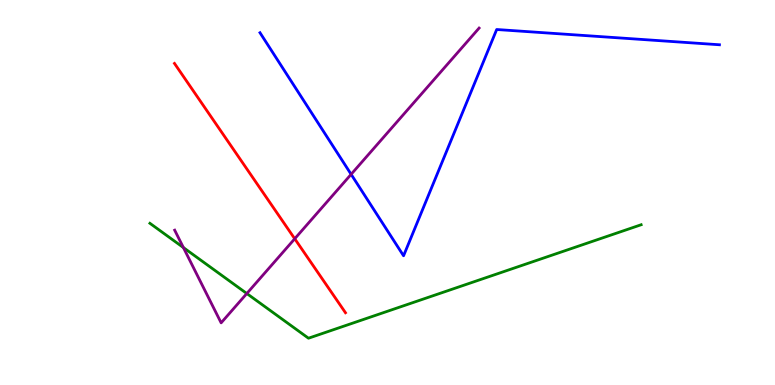[{'lines': ['blue', 'red'], 'intersections': []}, {'lines': ['green', 'red'], 'intersections': []}, {'lines': ['purple', 'red'], 'intersections': [{'x': 3.8, 'y': 3.8}]}, {'lines': ['blue', 'green'], 'intersections': []}, {'lines': ['blue', 'purple'], 'intersections': [{'x': 4.53, 'y': 5.47}]}, {'lines': ['green', 'purple'], 'intersections': [{'x': 2.37, 'y': 3.57}, {'x': 3.18, 'y': 2.38}]}]